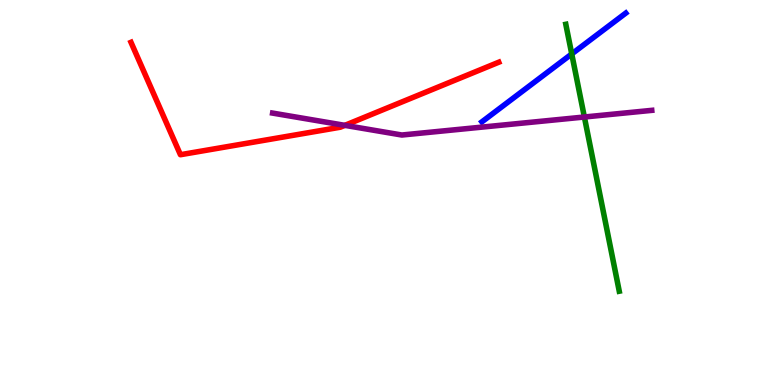[{'lines': ['blue', 'red'], 'intersections': []}, {'lines': ['green', 'red'], 'intersections': []}, {'lines': ['purple', 'red'], 'intersections': [{'x': 4.45, 'y': 6.74}]}, {'lines': ['blue', 'green'], 'intersections': [{'x': 7.38, 'y': 8.6}]}, {'lines': ['blue', 'purple'], 'intersections': []}, {'lines': ['green', 'purple'], 'intersections': [{'x': 7.54, 'y': 6.96}]}]